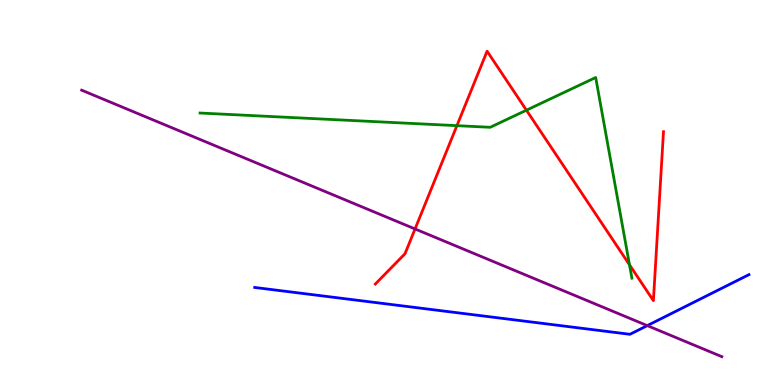[{'lines': ['blue', 'red'], 'intersections': []}, {'lines': ['green', 'red'], 'intersections': [{'x': 5.9, 'y': 6.74}, {'x': 6.79, 'y': 7.14}, {'x': 8.12, 'y': 3.12}]}, {'lines': ['purple', 'red'], 'intersections': [{'x': 5.36, 'y': 4.05}]}, {'lines': ['blue', 'green'], 'intersections': []}, {'lines': ['blue', 'purple'], 'intersections': [{'x': 8.35, 'y': 1.54}]}, {'lines': ['green', 'purple'], 'intersections': []}]